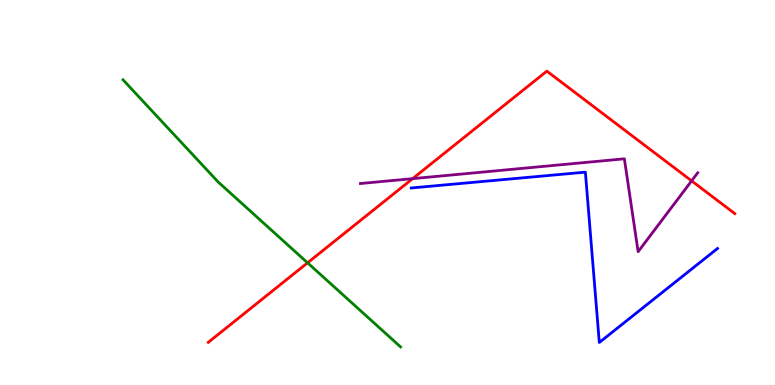[{'lines': ['blue', 'red'], 'intersections': []}, {'lines': ['green', 'red'], 'intersections': [{'x': 3.97, 'y': 3.17}]}, {'lines': ['purple', 'red'], 'intersections': [{'x': 5.32, 'y': 5.36}, {'x': 8.92, 'y': 5.3}]}, {'lines': ['blue', 'green'], 'intersections': []}, {'lines': ['blue', 'purple'], 'intersections': []}, {'lines': ['green', 'purple'], 'intersections': []}]